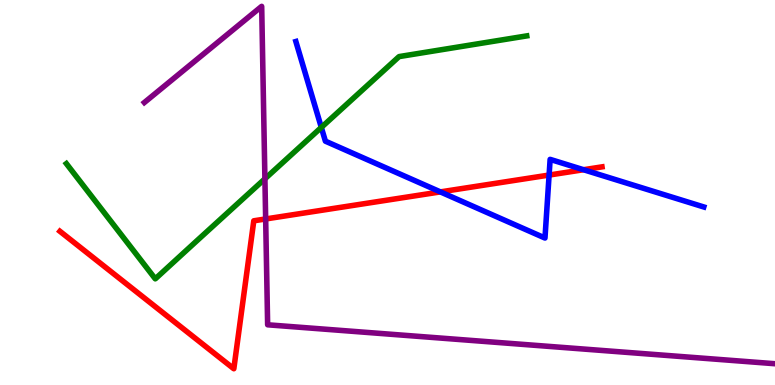[{'lines': ['blue', 'red'], 'intersections': [{'x': 5.68, 'y': 5.02}, {'x': 7.09, 'y': 5.45}, {'x': 7.53, 'y': 5.59}]}, {'lines': ['green', 'red'], 'intersections': []}, {'lines': ['purple', 'red'], 'intersections': [{'x': 3.43, 'y': 4.31}]}, {'lines': ['blue', 'green'], 'intersections': [{'x': 4.15, 'y': 6.69}]}, {'lines': ['blue', 'purple'], 'intersections': []}, {'lines': ['green', 'purple'], 'intersections': [{'x': 3.42, 'y': 5.36}]}]